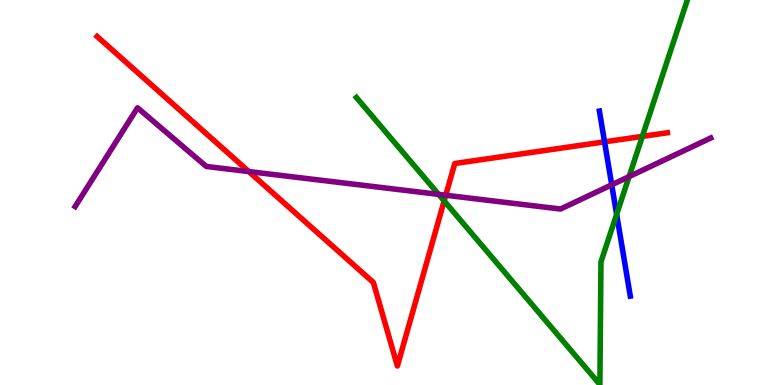[{'lines': ['blue', 'red'], 'intersections': [{'x': 7.8, 'y': 6.32}]}, {'lines': ['green', 'red'], 'intersections': [{'x': 5.73, 'y': 4.78}, {'x': 8.29, 'y': 6.46}]}, {'lines': ['purple', 'red'], 'intersections': [{'x': 3.21, 'y': 5.54}, {'x': 5.75, 'y': 4.93}]}, {'lines': ['blue', 'green'], 'intersections': [{'x': 7.96, 'y': 4.43}]}, {'lines': ['blue', 'purple'], 'intersections': [{'x': 7.89, 'y': 5.2}]}, {'lines': ['green', 'purple'], 'intersections': [{'x': 5.66, 'y': 4.95}, {'x': 8.12, 'y': 5.41}]}]